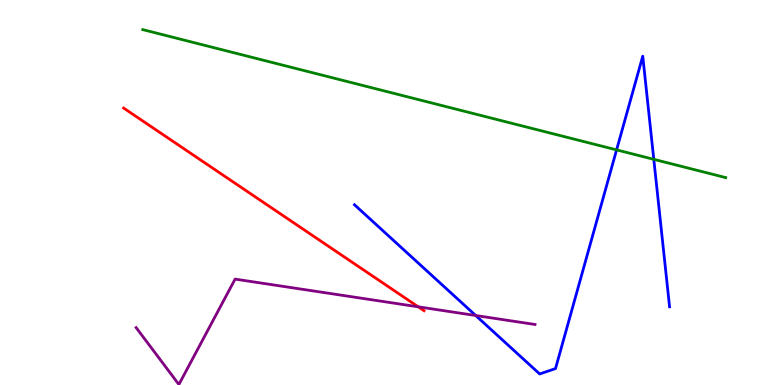[{'lines': ['blue', 'red'], 'intersections': []}, {'lines': ['green', 'red'], 'intersections': []}, {'lines': ['purple', 'red'], 'intersections': [{'x': 5.4, 'y': 2.03}]}, {'lines': ['blue', 'green'], 'intersections': [{'x': 7.96, 'y': 6.11}, {'x': 8.44, 'y': 5.86}]}, {'lines': ['blue', 'purple'], 'intersections': [{'x': 6.14, 'y': 1.8}]}, {'lines': ['green', 'purple'], 'intersections': []}]